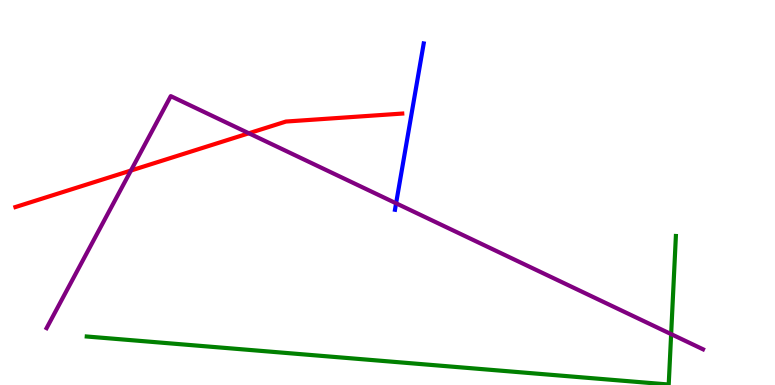[{'lines': ['blue', 'red'], 'intersections': []}, {'lines': ['green', 'red'], 'intersections': []}, {'lines': ['purple', 'red'], 'intersections': [{'x': 1.69, 'y': 5.57}, {'x': 3.21, 'y': 6.54}]}, {'lines': ['blue', 'green'], 'intersections': []}, {'lines': ['blue', 'purple'], 'intersections': [{'x': 5.11, 'y': 4.72}]}, {'lines': ['green', 'purple'], 'intersections': [{'x': 8.66, 'y': 1.32}]}]